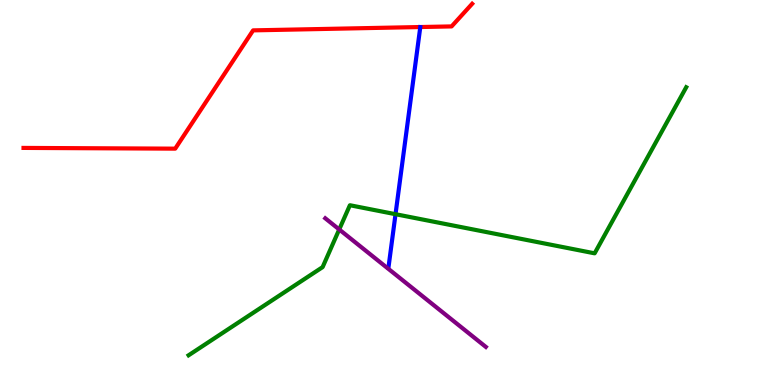[{'lines': ['blue', 'red'], 'intersections': []}, {'lines': ['green', 'red'], 'intersections': []}, {'lines': ['purple', 'red'], 'intersections': []}, {'lines': ['blue', 'green'], 'intersections': [{'x': 5.1, 'y': 4.44}]}, {'lines': ['blue', 'purple'], 'intersections': []}, {'lines': ['green', 'purple'], 'intersections': [{'x': 4.38, 'y': 4.04}]}]